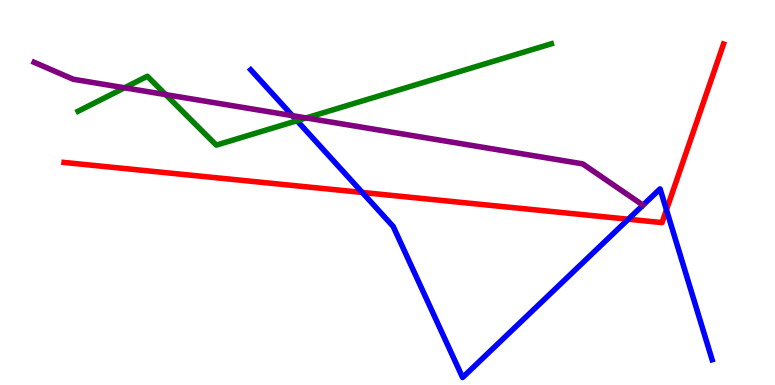[{'lines': ['blue', 'red'], 'intersections': [{'x': 4.67, 'y': 5.0}, {'x': 8.11, 'y': 4.31}, {'x': 8.6, 'y': 4.55}]}, {'lines': ['green', 'red'], 'intersections': []}, {'lines': ['purple', 'red'], 'intersections': []}, {'lines': ['blue', 'green'], 'intersections': [{'x': 3.83, 'y': 6.86}]}, {'lines': ['blue', 'purple'], 'intersections': [{'x': 3.77, 'y': 7.0}]}, {'lines': ['green', 'purple'], 'intersections': [{'x': 1.61, 'y': 7.72}, {'x': 2.14, 'y': 7.54}, {'x': 3.95, 'y': 6.94}]}]